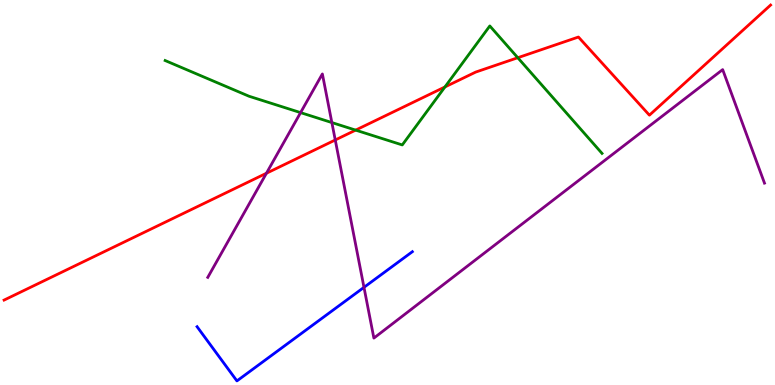[{'lines': ['blue', 'red'], 'intersections': []}, {'lines': ['green', 'red'], 'intersections': [{'x': 4.59, 'y': 6.62}, {'x': 5.74, 'y': 7.74}, {'x': 6.68, 'y': 8.5}]}, {'lines': ['purple', 'red'], 'intersections': [{'x': 3.44, 'y': 5.5}, {'x': 4.33, 'y': 6.36}]}, {'lines': ['blue', 'green'], 'intersections': []}, {'lines': ['blue', 'purple'], 'intersections': [{'x': 4.7, 'y': 2.54}]}, {'lines': ['green', 'purple'], 'intersections': [{'x': 3.88, 'y': 7.07}, {'x': 4.28, 'y': 6.82}]}]